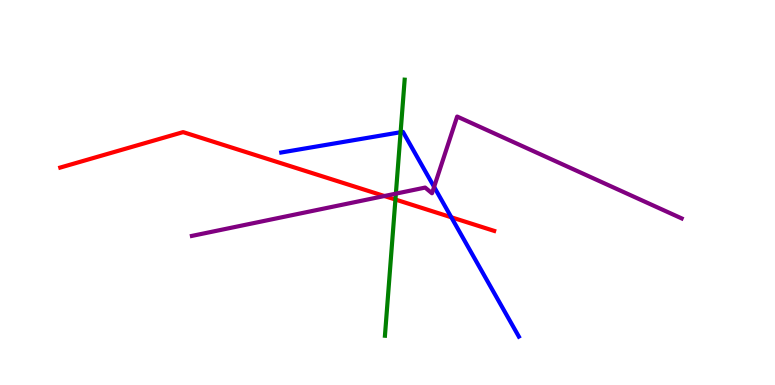[{'lines': ['blue', 'red'], 'intersections': [{'x': 5.82, 'y': 4.36}]}, {'lines': ['green', 'red'], 'intersections': [{'x': 5.1, 'y': 4.82}]}, {'lines': ['purple', 'red'], 'intersections': [{'x': 4.96, 'y': 4.91}]}, {'lines': ['blue', 'green'], 'intersections': [{'x': 5.17, 'y': 6.57}]}, {'lines': ['blue', 'purple'], 'intersections': [{'x': 5.6, 'y': 5.15}]}, {'lines': ['green', 'purple'], 'intersections': [{'x': 5.11, 'y': 4.97}]}]